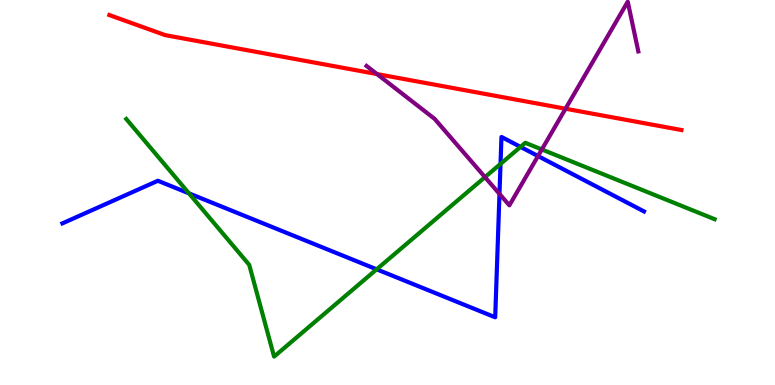[{'lines': ['blue', 'red'], 'intersections': []}, {'lines': ['green', 'red'], 'intersections': []}, {'lines': ['purple', 'red'], 'intersections': [{'x': 4.86, 'y': 8.08}, {'x': 7.3, 'y': 7.18}]}, {'lines': ['blue', 'green'], 'intersections': [{'x': 2.44, 'y': 4.98}, {'x': 4.86, 'y': 3.0}, {'x': 6.46, 'y': 5.74}, {'x': 6.72, 'y': 6.18}]}, {'lines': ['blue', 'purple'], 'intersections': [{'x': 6.44, 'y': 4.96}, {'x': 6.94, 'y': 5.95}]}, {'lines': ['green', 'purple'], 'intersections': [{'x': 6.26, 'y': 5.4}, {'x': 6.99, 'y': 6.12}]}]